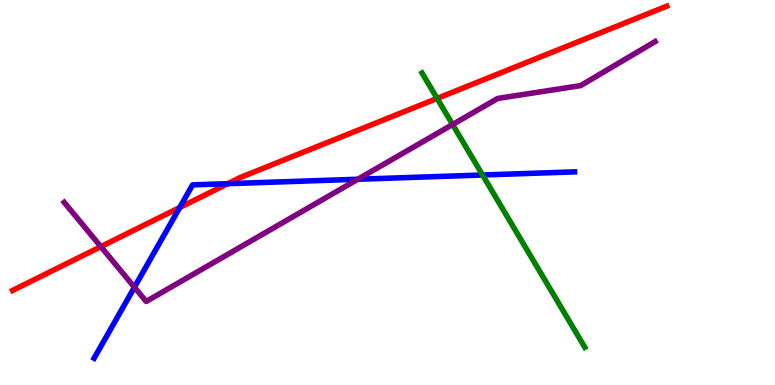[{'lines': ['blue', 'red'], 'intersections': [{'x': 2.32, 'y': 4.61}, {'x': 2.94, 'y': 5.23}]}, {'lines': ['green', 'red'], 'intersections': [{'x': 5.64, 'y': 7.44}]}, {'lines': ['purple', 'red'], 'intersections': [{'x': 1.3, 'y': 3.59}]}, {'lines': ['blue', 'green'], 'intersections': [{'x': 6.23, 'y': 5.45}]}, {'lines': ['blue', 'purple'], 'intersections': [{'x': 1.73, 'y': 2.54}, {'x': 4.62, 'y': 5.34}]}, {'lines': ['green', 'purple'], 'intersections': [{'x': 5.84, 'y': 6.77}]}]